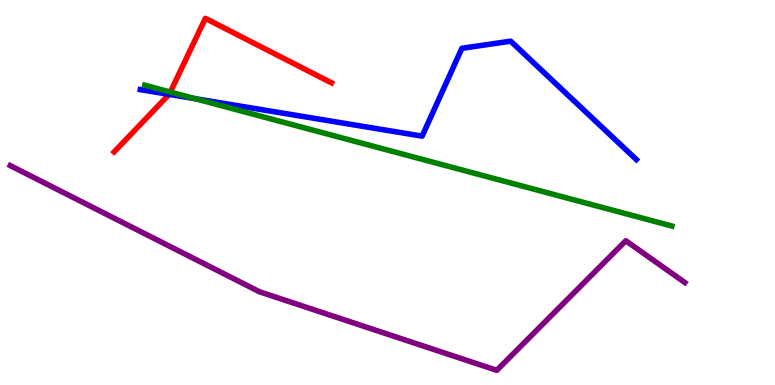[{'lines': ['blue', 'red'], 'intersections': [{'x': 2.18, 'y': 7.55}]}, {'lines': ['green', 'red'], 'intersections': [{'x': 2.2, 'y': 7.61}]}, {'lines': ['purple', 'red'], 'intersections': []}, {'lines': ['blue', 'green'], 'intersections': [{'x': 2.52, 'y': 7.44}]}, {'lines': ['blue', 'purple'], 'intersections': []}, {'lines': ['green', 'purple'], 'intersections': []}]